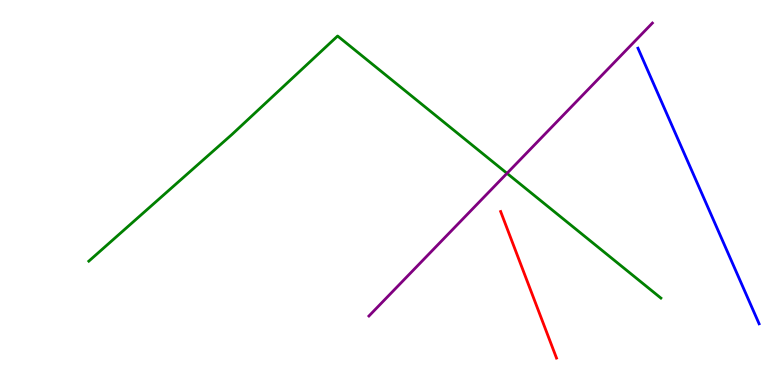[{'lines': ['blue', 'red'], 'intersections': []}, {'lines': ['green', 'red'], 'intersections': []}, {'lines': ['purple', 'red'], 'intersections': []}, {'lines': ['blue', 'green'], 'intersections': []}, {'lines': ['blue', 'purple'], 'intersections': []}, {'lines': ['green', 'purple'], 'intersections': [{'x': 6.54, 'y': 5.5}]}]